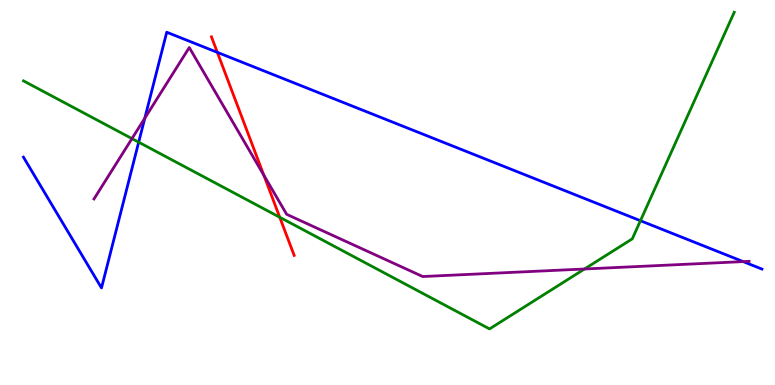[{'lines': ['blue', 'red'], 'intersections': [{'x': 2.8, 'y': 8.64}]}, {'lines': ['green', 'red'], 'intersections': [{'x': 3.61, 'y': 4.36}]}, {'lines': ['purple', 'red'], 'intersections': [{'x': 3.4, 'y': 5.45}]}, {'lines': ['blue', 'green'], 'intersections': [{'x': 1.79, 'y': 6.31}, {'x': 8.26, 'y': 4.27}]}, {'lines': ['blue', 'purple'], 'intersections': [{'x': 1.87, 'y': 6.93}, {'x': 9.59, 'y': 3.21}]}, {'lines': ['green', 'purple'], 'intersections': [{'x': 1.7, 'y': 6.4}, {'x': 7.54, 'y': 3.01}]}]